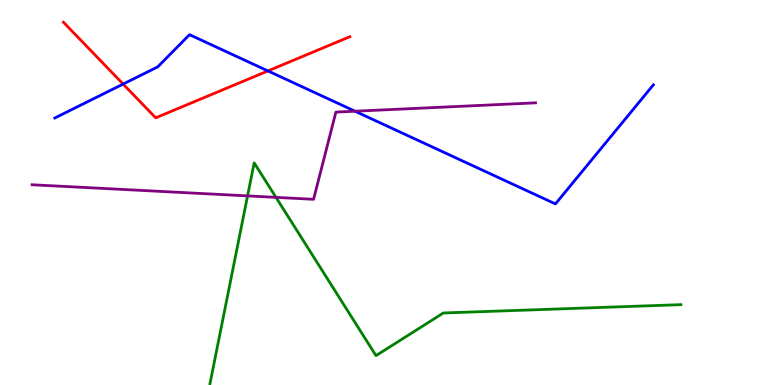[{'lines': ['blue', 'red'], 'intersections': [{'x': 1.59, 'y': 7.82}, {'x': 3.46, 'y': 8.16}]}, {'lines': ['green', 'red'], 'intersections': []}, {'lines': ['purple', 'red'], 'intersections': []}, {'lines': ['blue', 'green'], 'intersections': []}, {'lines': ['blue', 'purple'], 'intersections': [{'x': 4.58, 'y': 7.11}]}, {'lines': ['green', 'purple'], 'intersections': [{'x': 3.19, 'y': 4.91}, {'x': 3.56, 'y': 4.87}]}]